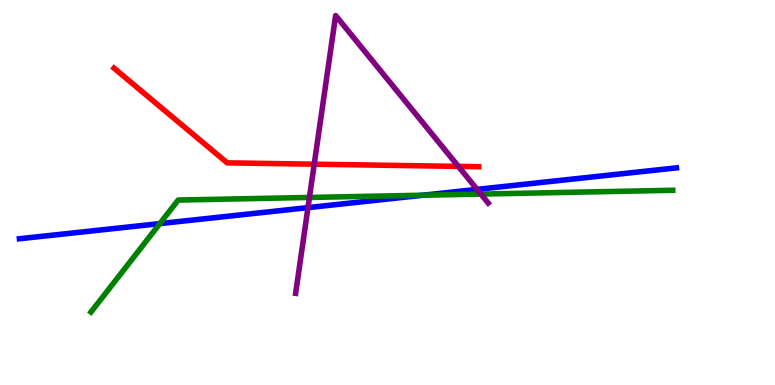[{'lines': ['blue', 'red'], 'intersections': []}, {'lines': ['green', 'red'], 'intersections': []}, {'lines': ['purple', 'red'], 'intersections': [{'x': 4.05, 'y': 5.74}, {'x': 5.91, 'y': 5.68}]}, {'lines': ['blue', 'green'], 'intersections': [{'x': 2.06, 'y': 4.19}, {'x': 5.46, 'y': 4.93}]}, {'lines': ['blue', 'purple'], 'intersections': [{'x': 3.97, 'y': 4.61}, {'x': 6.16, 'y': 5.08}]}, {'lines': ['green', 'purple'], 'intersections': [{'x': 3.99, 'y': 4.87}, {'x': 6.21, 'y': 4.96}]}]